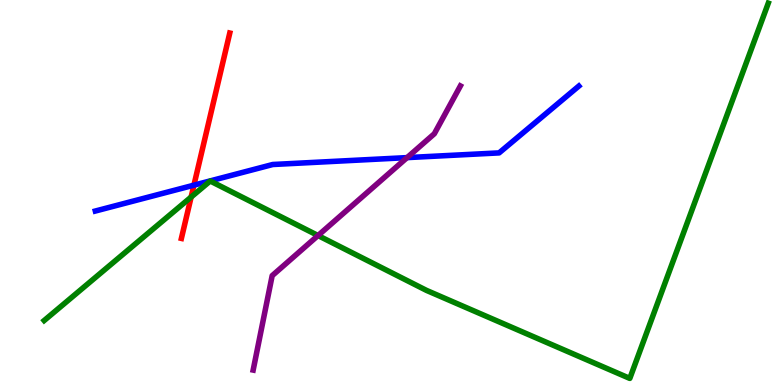[{'lines': ['blue', 'red'], 'intersections': [{'x': 2.5, 'y': 5.19}]}, {'lines': ['green', 'red'], 'intersections': [{'x': 2.47, 'y': 4.88}]}, {'lines': ['purple', 'red'], 'intersections': []}, {'lines': ['blue', 'green'], 'intersections': []}, {'lines': ['blue', 'purple'], 'intersections': [{'x': 5.25, 'y': 5.91}]}, {'lines': ['green', 'purple'], 'intersections': [{'x': 4.1, 'y': 3.88}]}]